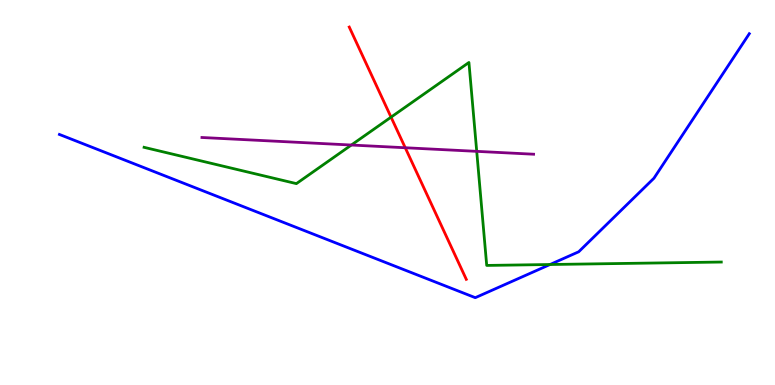[{'lines': ['blue', 'red'], 'intersections': []}, {'lines': ['green', 'red'], 'intersections': [{'x': 5.05, 'y': 6.96}]}, {'lines': ['purple', 'red'], 'intersections': [{'x': 5.23, 'y': 6.16}]}, {'lines': ['blue', 'green'], 'intersections': [{'x': 7.1, 'y': 3.13}]}, {'lines': ['blue', 'purple'], 'intersections': []}, {'lines': ['green', 'purple'], 'intersections': [{'x': 4.53, 'y': 6.23}, {'x': 6.15, 'y': 6.07}]}]